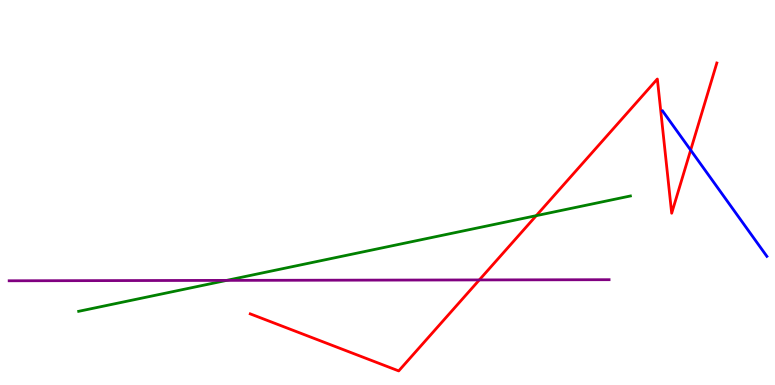[{'lines': ['blue', 'red'], 'intersections': [{'x': 8.91, 'y': 6.1}]}, {'lines': ['green', 'red'], 'intersections': [{'x': 6.92, 'y': 4.4}]}, {'lines': ['purple', 'red'], 'intersections': [{'x': 6.18, 'y': 2.73}]}, {'lines': ['blue', 'green'], 'intersections': []}, {'lines': ['blue', 'purple'], 'intersections': []}, {'lines': ['green', 'purple'], 'intersections': [{'x': 2.92, 'y': 2.72}]}]